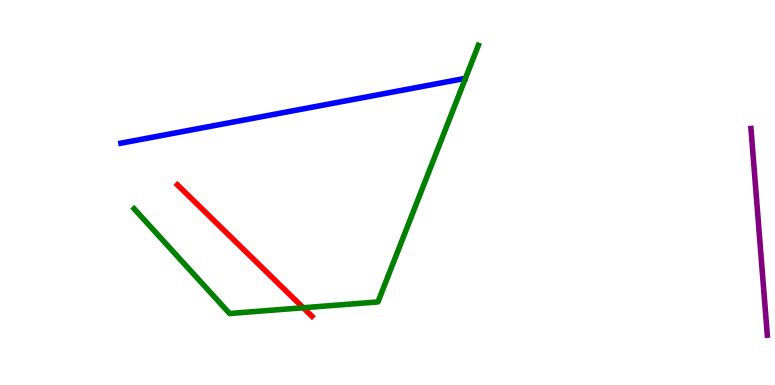[{'lines': ['blue', 'red'], 'intersections': []}, {'lines': ['green', 'red'], 'intersections': [{'x': 3.91, 'y': 2.01}]}, {'lines': ['purple', 'red'], 'intersections': []}, {'lines': ['blue', 'green'], 'intersections': []}, {'lines': ['blue', 'purple'], 'intersections': []}, {'lines': ['green', 'purple'], 'intersections': []}]